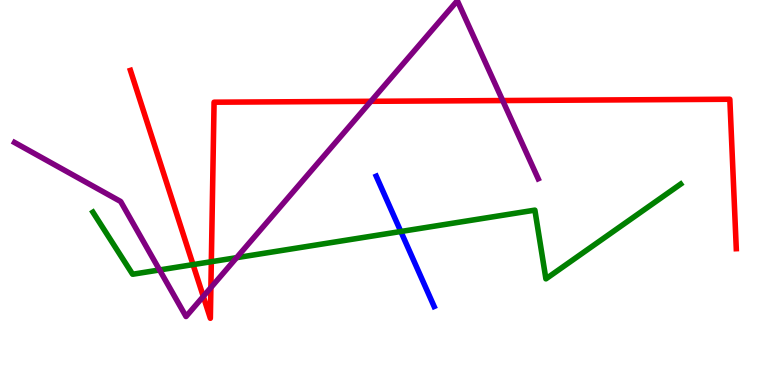[{'lines': ['blue', 'red'], 'intersections': []}, {'lines': ['green', 'red'], 'intersections': [{'x': 2.49, 'y': 3.13}, {'x': 2.73, 'y': 3.2}]}, {'lines': ['purple', 'red'], 'intersections': [{'x': 2.62, 'y': 2.3}, {'x': 2.72, 'y': 2.53}, {'x': 4.79, 'y': 7.37}, {'x': 6.49, 'y': 7.39}]}, {'lines': ['blue', 'green'], 'intersections': [{'x': 5.17, 'y': 3.99}]}, {'lines': ['blue', 'purple'], 'intersections': []}, {'lines': ['green', 'purple'], 'intersections': [{'x': 2.06, 'y': 2.99}, {'x': 3.05, 'y': 3.31}]}]